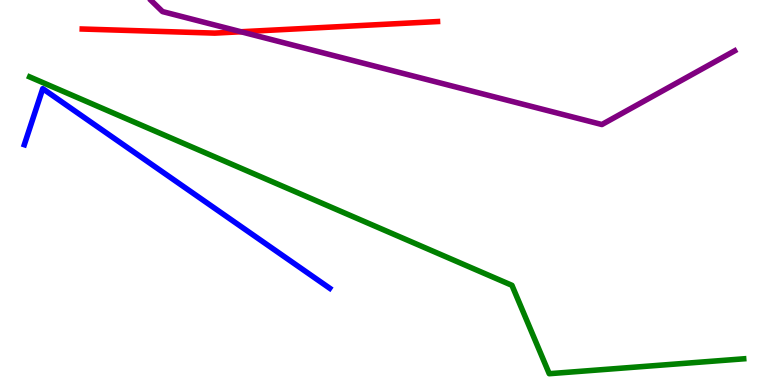[{'lines': ['blue', 'red'], 'intersections': []}, {'lines': ['green', 'red'], 'intersections': []}, {'lines': ['purple', 'red'], 'intersections': [{'x': 3.11, 'y': 9.18}]}, {'lines': ['blue', 'green'], 'intersections': []}, {'lines': ['blue', 'purple'], 'intersections': []}, {'lines': ['green', 'purple'], 'intersections': []}]